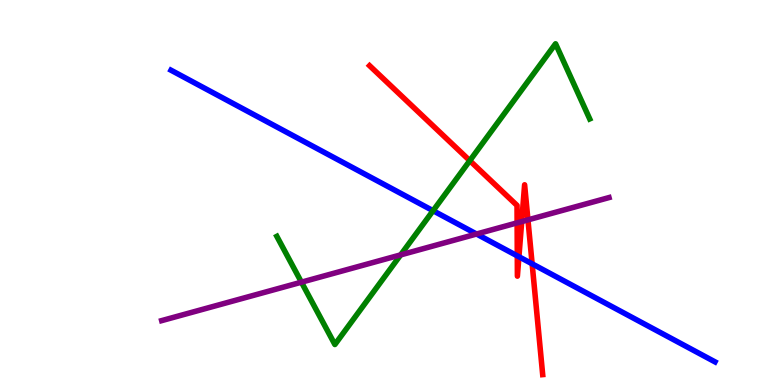[{'lines': ['blue', 'red'], 'intersections': [{'x': 6.67, 'y': 3.35}, {'x': 6.7, 'y': 3.33}, {'x': 6.87, 'y': 3.15}]}, {'lines': ['green', 'red'], 'intersections': [{'x': 6.06, 'y': 5.83}]}, {'lines': ['purple', 'red'], 'intersections': [{'x': 6.67, 'y': 4.21}, {'x': 6.73, 'y': 4.24}, {'x': 6.81, 'y': 4.29}]}, {'lines': ['blue', 'green'], 'intersections': [{'x': 5.59, 'y': 4.53}]}, {'lines': ['blue', 'purple'], 'intersections': [{'x': 6.15, 'y': 3.92}]}, {'lines': ['green', 'purple'], 'intersections': [{'x': 3.89, 'y': 2.67}, {'x': 5.17, 'y': 3.38}]}]